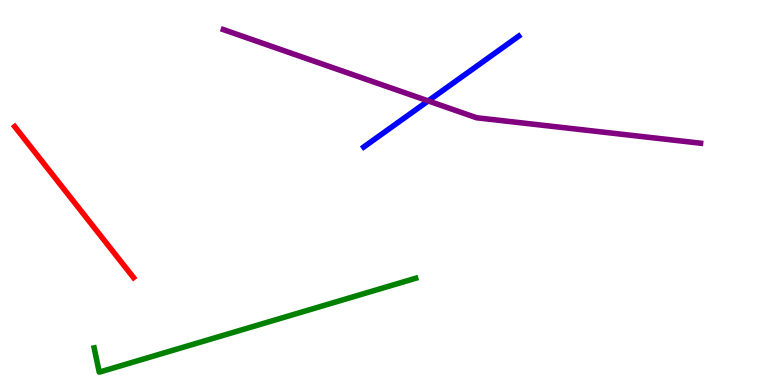[{'lines': ['blue', 'red'], 'intersections': []}, {'lines': ['green', 'red'], 'intersections': []}, {'lines': ['purple', 'red'], 'intersections': []}, {'lines': ['blue', 'green'], 'intersections': []}, {'lines': ['blue', 'purple'], 'intersections': [{'x': 5.52, 'y': 7.38}]}, {'lines': ['green', 'purple'], 'intersections': []}]